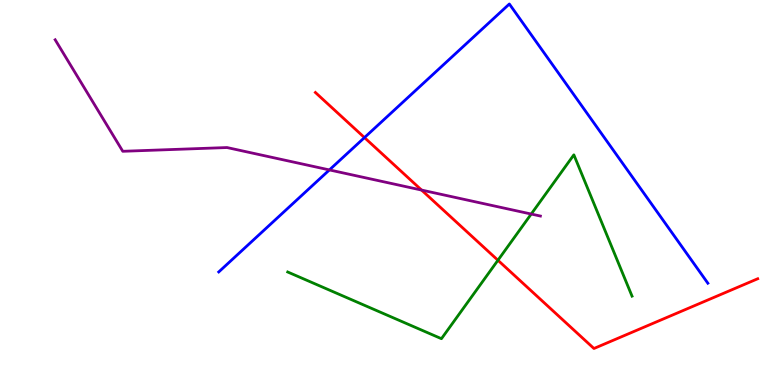[{'lines': ['blue', 'red'], 'intersections': [{'x': 4.7, 'y': 6.43}]}, {'lines': ['green', 'red'], 'intersections': [{'x': 6.42, 'y': 3.24}]}, {'lines': ['purple', 'red'], 'intersections': [{'x': 5.44, 'y': 5.06}]}, {'lines': ['blue', 'green'], 'intersections': []}, {'lines': ['blue', 'purple'], 'intersections': [{'x': 4.25, 'y': 5.59}]}, {'lines': ['green', 'purple'], 'intersections': [{'x': 6.85, 'y': 4.44}]}]